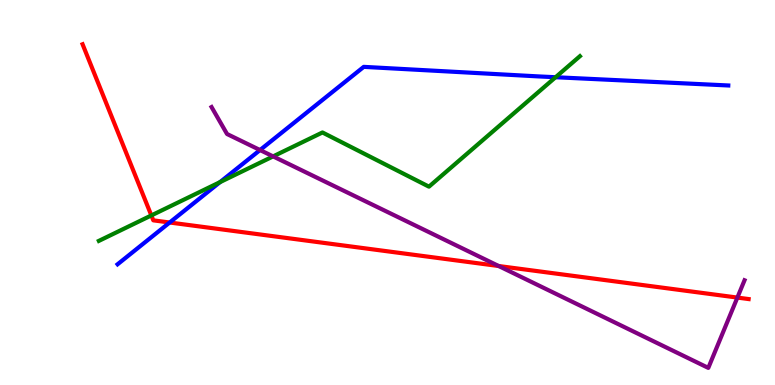[{'lines': ['blue', 'red'], 'intersections': [{'x': 2.19, 'y': 4.22}]}, {'lines': ['green', 'red'], 'intersections': [{'x': 1.95, 'y': 4.4}]}, {'lines': ['purple', 'red'], 'intersections': [{'x': 6.43, 'y': 3.09}, {'x': 9.51, 'y': 2.27}]}, {'lines': ['blue', 'green'], 'intersections': [{'x': 2.84, 'y': 5.27}, {'x': 7.17, 'y': 7.99}]}, {'lines': ['blue', 'purple'], 'intersections': [{'x': 3.36, 'y': 6.1}]}, {'lines': ['green', 'purple'], 'intersections': [{'x': 3.52, 'y': 5.94}]}]